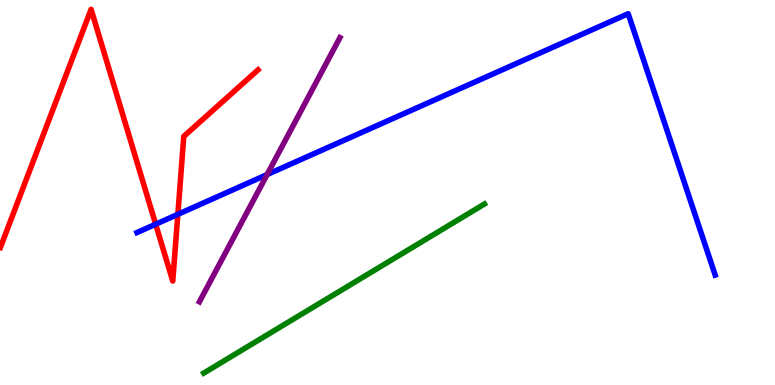[{'lines': ['blue', 'red'], 'intersections': [{'x': 2.01, 'y': 4.18}, {'x': 2.29, 'y': 4.43}]}, {'lines': ['green', 'red'], 'intersections': []}, {'lines': ['purple', 'red'], 'intersections': []}, {'lines': ['blue', 'green'], 'intersections': []}, {'lines': ['blue', 'purple'], 'intersections': [{'x': 3.45, 'y': 5.47}]}, {'lines': ['green', 'purple'], 'intersections': []}]